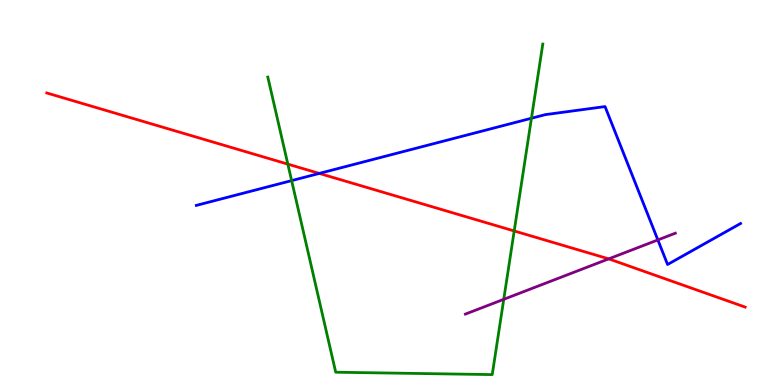[{'lines': ['blue', 'red'], 'intersections': [{'x': 4.12, 'y': 5.5}]}, {'lines': ['green', 'red'], 'intersections': [{'x': 3.71, 'y': 5.74}, {'x': 6.63, 'y': 4.0}]}, {'lines': ['purple', 'red'], 'intersections': [{'x': 7.85, 'y': 3.28}]}, {'lines': ['blue', 'green'], 'intersections': [{'x': 3.76, 'y': 5.31}, {'x': 6.86, 'y': 6.93}]}, {'lines': ['blue', 'purple'], 'intersections': [{'x': 8.49, 'y': 3.77}]}, {'lines': ['green', 'purple'], 'intersections': [{'x': 6.5, 'y': 2.23}]}]